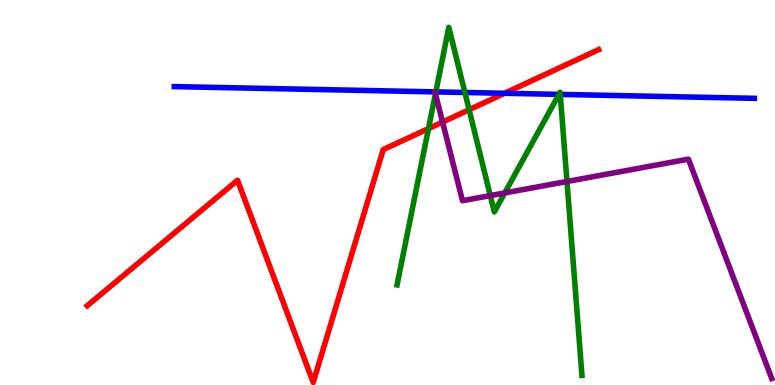[{'lines': ['blue', 'red'], 'intersections': [{'x': 6.51, 'y': 7.58}]}, {'lines': ['green', 'red'], 'intersections': [{'x': 5.53, 'y': 6.66}, {'x': 6.05, 'y': 7.15}]}, {'lines': ['purple', 'red'], 'intersections': [{'x': 5.71, 'y': 6.83}]}, {'lines': ['blue', 'green'], 'intersections': [{'x': 5.62, 'y': 7.61}, {'x': 6.0, 'y': 7.6}, {'x': 7.21, 'y': 7.55}, {'x': 7.23, 'y': 7.55}]}, {'lines': ['blue', 'purple'], 'intersections': []}, {'lines': ['green', 'purple'], 'intersections': [{'x': 5.62, 'y': 7.56}, {'x': 6.33, 'y': 4.92}, {'x': 6.51, 'y': 4.99}, {'x': 7.32, 'y': 5.29}]}]